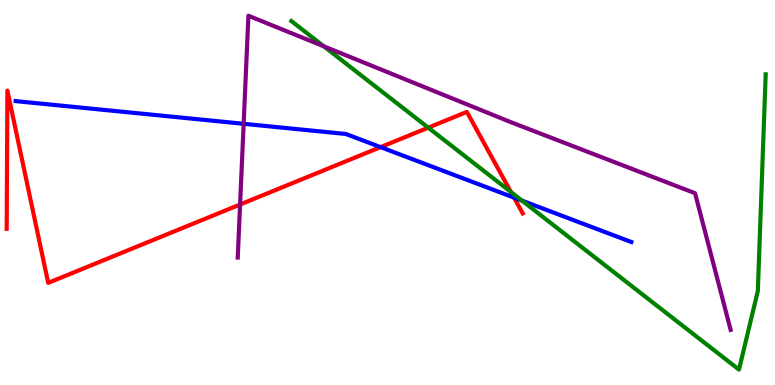[{'lines': ['blue', 'red'], 'intersections': [{'x': 4.91, 'y': 6.18}, {'x': 6.63, 'y': 4.87}]}, {'lines': ['green', 'red'], 'intersections': [{'x': 5.53, 'y': 6.68}, {'x': 6.59, 'y': 5.01}]}, {'lines': ['purple', 'red'], 'intersections': [{'x': 3.1, 'y': 4.69}]}, {'lines': ['blue', 'green'], 'intersections': [{'x': 6.74, 'y': 4.79}]}, {'lines': ['blue', 'purple'], 'intersections': [{'x': 3.14, 'y': 6.78}]}, {'lines': ['green', 'purple'], 'intersections': [{'x': 4.18, 'y': 8.8}]}]